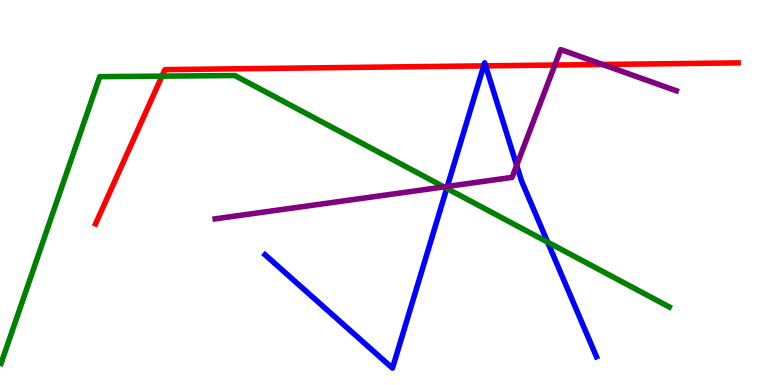[{'lines': ['blue', 'red'], 'intersections': [{'x': 6.24, 'y': 8.29}, {'x': 6.27, 'y': 8.29}]}, {'lines': ['green', 'red'], 'intersections': [{'x': 2.09, 'y': 8.02}]}, {'lines': ['purple', 'red'], 'intersections': [{'x': 7.16, 'y': 8.31}, {'x': 7.77, 'y': 8.33}]}, {'lines': ['blue', 'green'], 'intersections': [{'x': 5.76, 'y': 5.11}, {'x': 7.07, 'y': 3.71}]}, {'lines': ['blue', 'purple'], 'intersections': [{'x': 5.77, 'y': 5.16}, {'x': 6.67, 'y': 5.71}]}, {'lines': ['green', 'purple'], 'intersections': [{'x': 5.73, 'y': 5.15}]}]